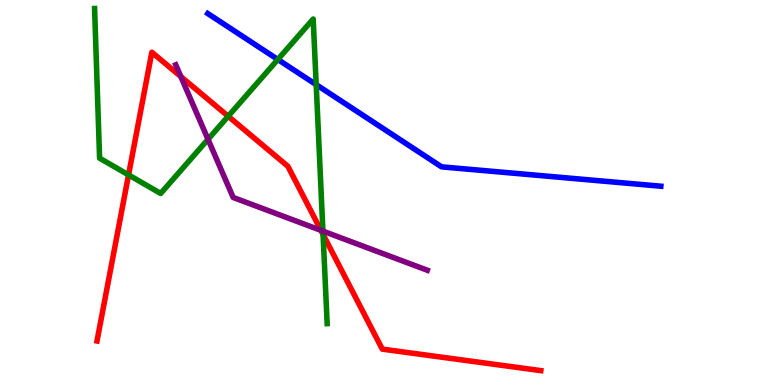[{'lines': ['blue', 'red'], 'intersections': []}, {'lines': ['green', 'red'], 'intersections': [{'x': 1.66, 'y': 5.46}, {'x': 2.94, 'y': 6.98}, {'x': 4.17, 'y': 3.91}]}, {'lines': ['purple', 'red'], 'intersections': [{'x': 2.33, 'y': 8.01}, {'x': 4.14, 'y': 4.02}]}, {'lines': ['blue', 'green'], 'intersections': [{'x': 3.58, 'y': 8.46}, {'x': 4.08, 'y': 7.8}]}, {'lines': ['blue', 'purple'], 'intersections': []}, {'lines': ['green', 'purple'], 'intersections': [{'x': 2.68, 'y': 6.38}, {'x': 4.17, 'y': 4.0}]}]